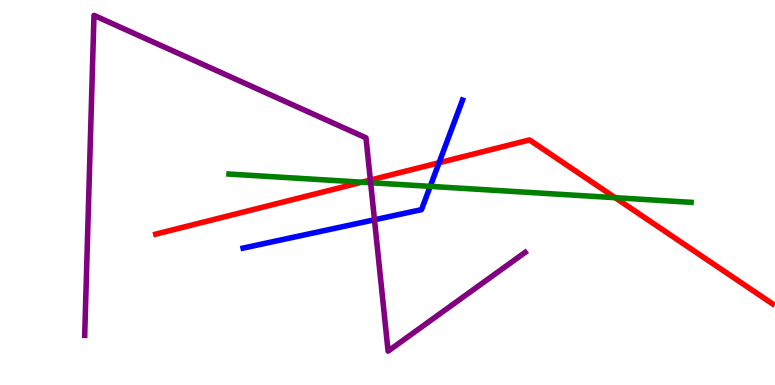[{'lines': ['blue', 'red'], 'intersections': [{'x': 5.67, 'y': 5.77}]}, {'lines': ['green', 'red'], 'intersections': [{'x': 4.67, 'y': 5.27}, {'x': 7.94, 'y': 4.87}]}, {'lines': ['purple', 'red'], 'intersections': [{'x': 4.78, 'y': 5.32}]}, {'lines': ['blue', 'green'], 'intersections': [{'x': 5.55, 'y': 5.16}]}, {'lines': ['blue', 'purple'], 'intersections': [{'x': 4.83, 'y': 4.29}]}, {'lines': ['green', 'purple'], 'intersections': [{'x': 4.78, 'y': 5.25}]}]